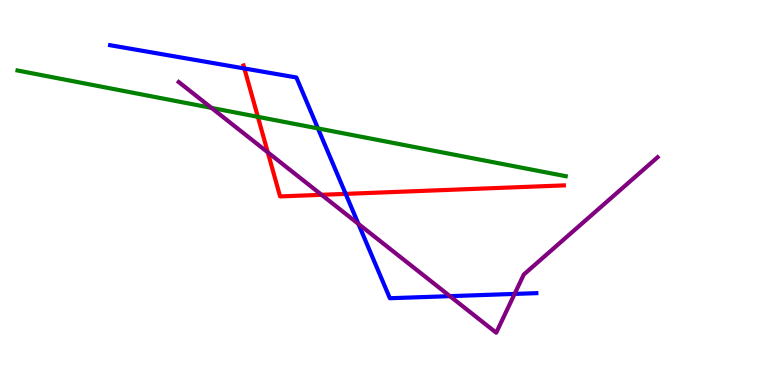[{'lines': ['blue', 'red'], 'intersections': [{'x': 3.15, 'y': 8.22}, {'x': 4.46, 'y': 4.96}]}, {'lines': ['green', 'red'], 'intersections': [{'x': 3.33, 'y': 6.97}]}, {'lines': ['purple', 'red'], 'intersections': [{'x': 3.46, 'y': 6.04}, {'x': 4.15, 'y': 4.94}]}, {'lines': ['blue', 'green'], 'intersections': [{'x': 4.1, 'y': 6.66}]}, {'lines': ['blue', 'purple'], 'intersections': [{'x': 4.62, 'y': 4.19}, {'x': 5.81, 'y': 2.31}, {'x': 6.64, 'y': 2.37}]}, {'lines': ['green', 'purple'], 'intersections': [{'x': 2.73, 'y': 7.2}]}]